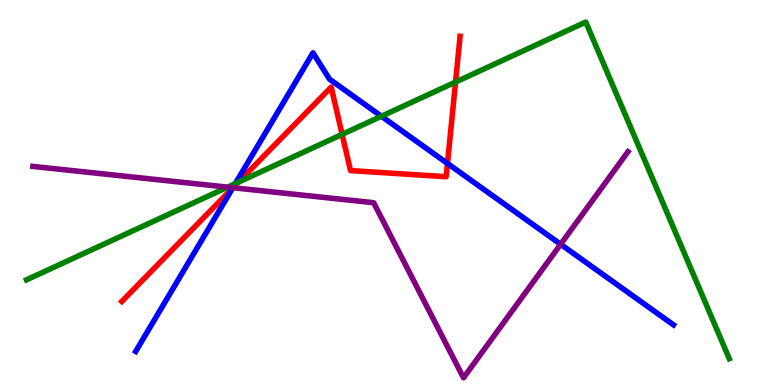[{'lines': ['blue', 'red'], 'intersections': [{'x': 3.0, 'y': 5.12}, {'x': 5.77, 'y': 5.75}]}, {'lines': ['green', 'red'], 'intersections': [{'x': 3.08, 'y': 5.27}, {'x': 4.41, 'y': 6.51}, {'x': 5.88, 'y': 7.87}]}, {'lines': ['purple', 'red'], 'intersections': [{'x': 3.01, 'y': 5.12}]}, {'lines': ['blue', 'green'], 'intersections': [{'x': 3.04, 'y': 5.23}, {'x': 4.92, 'y': 6.98}]}, {'lines': ['blue', 'purple'], 'intersections': [{'x': 3.0, 'y': 5.12}, {'x': 7.23, 'y': 3.66}]}, {'lines': ['green', 'purple'], 'intersections': [{'x': 2.94, 'y': 5.14}]}]